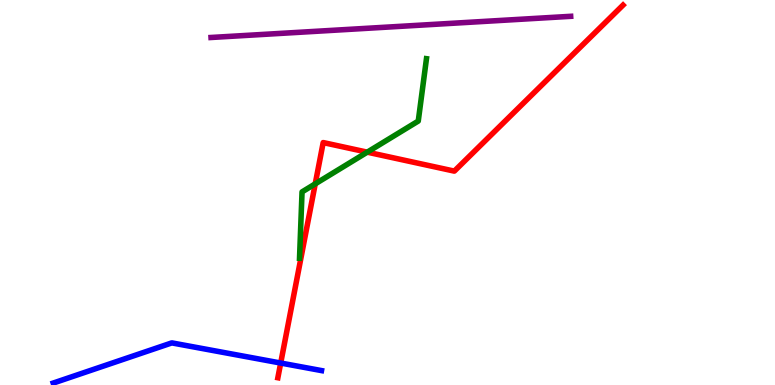[{'lines': ['blue', 'red'], 'intersections': [{'x': 3.62, 'y': 0.57}]}, {'lines': ['green', 'red'], 'intersections': [{'x': 4.07, 'y': 5.22}, {'x': 4.74, 'y': 6.05}]}, {'lines': ['purple', 'red'], 'intersections': []}, {'lines': ['blue', 'green'], 'intersections': []}, {'lines': ['blue', 'purple'], 'intersections': []}, {'lines': ['green', 'purple'], 'intersections': []}]